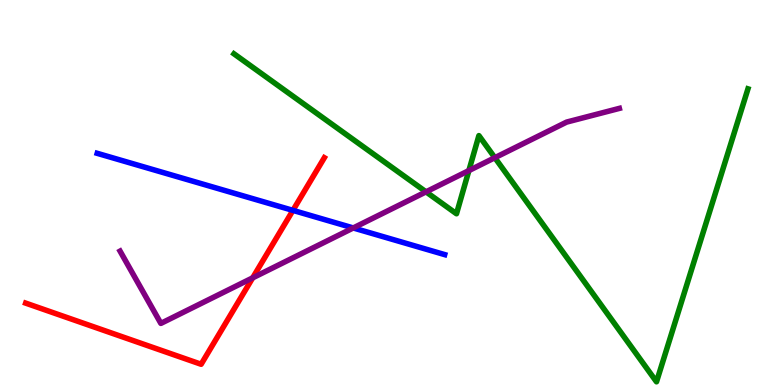[{'lines': ['blue', 'red'], 'intersections': [{'x': 3.78, 'y': 4.54}]}, {'lines': ['green', 'red'], 'intersections': []}, {'lines': ['purple', 'red'], 'intersections': [{'x': 3.26, 'y': 2.78}]}, {'lines': ['blue', 'green'], 'intersections': []}, {'lines': ['blue', 'purple'], 'intersections': [{'x': 4.56, 'y': 4.08}]}, {'lines': ['green', 'purple'], 'intersections': [{'x': 5.5, 'y': 5.02}, {'x': 6.05, 'y': 5.57}, {'x': 6.39, 'y': 5.9}]}]